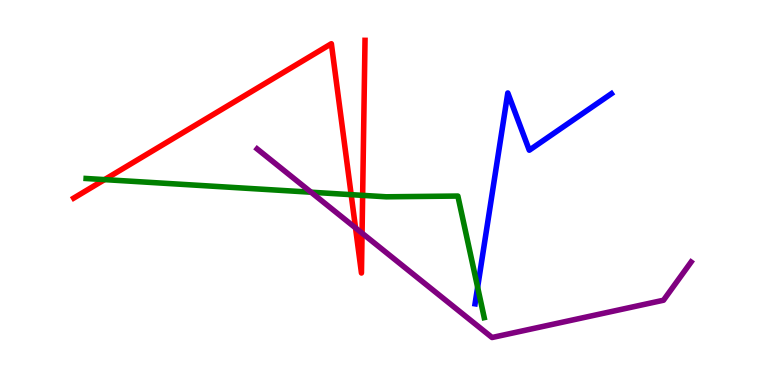[{'lines': ['blue', 'red'], 'intersections': []}, {'lines': ['green', 'red'], 'intersections': [{'x': 1.35, 'y': 5.33}, {'x': 4.53, 'y': 4.94}, {'x': 4.68, 'y': 4.93}]}, {'lines': ['purple', 'red'], 'intersections': [{'x': 4.59, 'y': 4.08}, {'x': 4.67, 'y': 3.94}]}, {'lines': ['blue', 'green'], 'intersections': [{'x': 6.16, 'y': 2.54}]}, {'lines': ['blue', 'purple'], 'intersections': []}, {'lines': ['green', 'purple'], 'intersections': [{'x': 4.01, 'y': 5.01}]}]